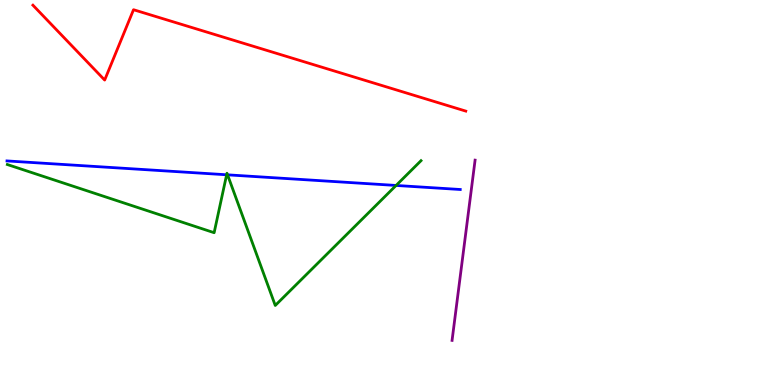[{'lines': ['blue', 'red'], 'intersections': []}, {'lines': ['green', 'red'], 'intersections': []}, {'lines': ['purple', 'red'], 'intersections': []}, {'lines': ['blue', 'green'], 'intersections': [{'x': 2.92, 'y': 5.46}, {'x': 2.94, 'y': 5.46}, {'x': 5.11, 'y': 5.18}]}, {'lines': ['blue', 'purple'], 'intersections': []}, {'lines': ['green', 'purple'], 'intersections': []}]